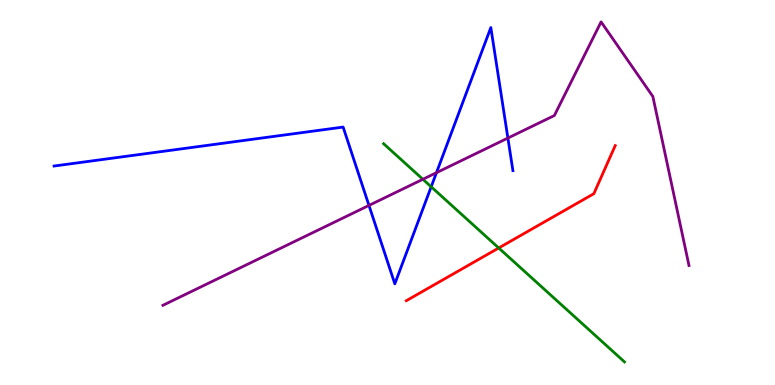[{'lines': ['blue', 'red'], 'intersections': []}, {'lines': ['green', 'red'], 'intersections': [{'x': 6.44, 'y': 3.56}]}, {'lines': ['purple', 'red'], 'intersections': []}, {'lines': ['blue', 'green'], 'intersections': [{'x': 5.56, 'y': 5.15}]}, {'lines': ['blue', 'purple'], 'intersections': [{'x': 4.76, 'y': 4.66}, {'x': 5.63, 'y': 5.51}, {'x': 6.55, 'y': 6.41}]}, {'lines': ['green', 'purple'], 'intersections': [{'x': 5.46, 'y': 5.34}]}]